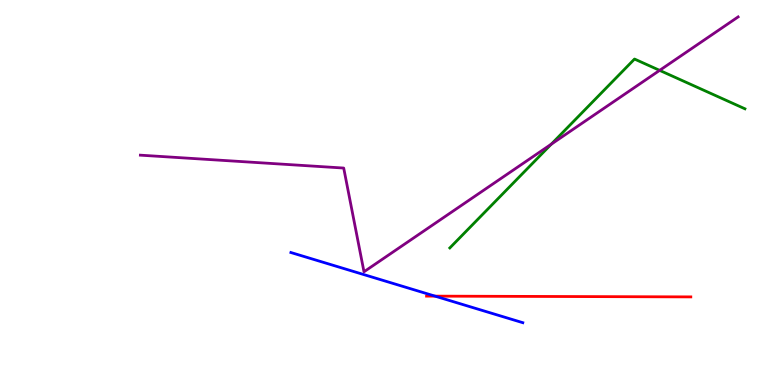[{'lines': ['blue', 'red'], 'intersections': [{'x': 5.61, 'y': 2.31}]}, {'lines': ['green', 'red'], 'intersections': []}, {'lines': ['purple', 'red'], 'intersections': []}, {'lines': ['blue', 'green'], 'intersections': []}, {'lines': ['blue', 'purple'], 'intersections': []}, {'lines': ['green', 'purple'], 'intersections': [{'x': 7.11, 'y': 6.25}, {'x': 8.51, 'y': 8.17}]}]